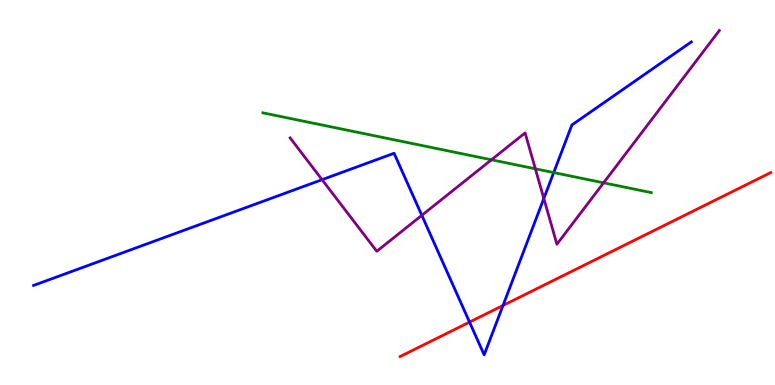[{'lines': ['blue', 'red'], 'intersections': [{'x': 6.06, 'y': 1.63}, {'x': 6.49, 'y': 2.07}]}, {'lines': ['green', 'red'], 'intersections': []}, {'lines': ['purple', 'red'], 'intersections': []}, {'lines': ['blue', 'green'], 'intersections': [{'x': 7.14, 'y': 5.52}]}, {'lines': ['blue', 'purple'], 'intersections': [{'x': 4.16, 'y': 5.33}, {'x': 5.44, 'y': 4.41}, {'x': 7.02, 'y': 4.84}]}, {'lines': ['green', 'purple'], 'intersections': [{'x': 6.34, 'y': 5.85}, {'x': 6.91, 'y': 5.62}, {'x': 7.79, 'y': 5.25}]}]